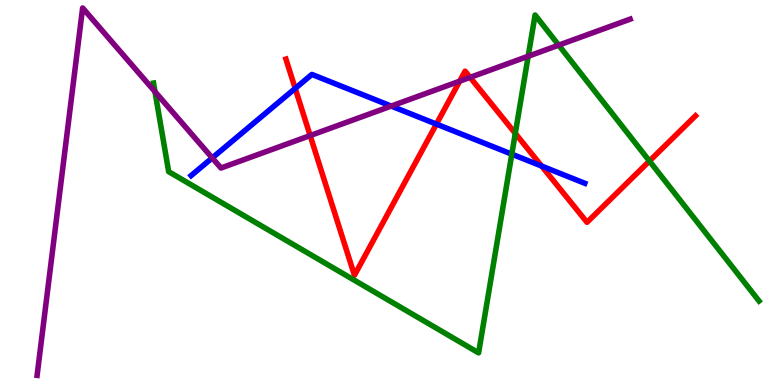[{'lines': ['blue', 'red'], 'intersections': [{'x': 3.81, 'y': 7.7}, {'x': 5.63, 'y': 6.78}, {'x': 6.99, 'y': 5.69}]}, {'lines': ['green', 'red'], 'intersections': [{'x': 6.65, 'y': 6.54}, {'x': 8.38, 'y': 5.82}]}, {'lines': ['purple', 'red'], 'intersections': [{'x': 4.0, 'y': 6.48}, {'x': 5.93, 'y': 7.89}, {'x': 6.07, 'y': 7.99}]}, {'lines': ['blue', 'green'], 'intersections': [{'x': 6.6, 'y': 6.0}]}, {'lines': ['blue', 'purple'], 'intersections': [{'x': 2.74, 'y': 5.9}, {'x': 5.05, 'y': 7.24}]}, {'lines': ['green', 'purple'], 'intersections': [{'x': 2.0, 'y': 7.62}, {'x': 6.82, 'y': 8.54}, {'x': 7.21, 'y': 8.83}]}]